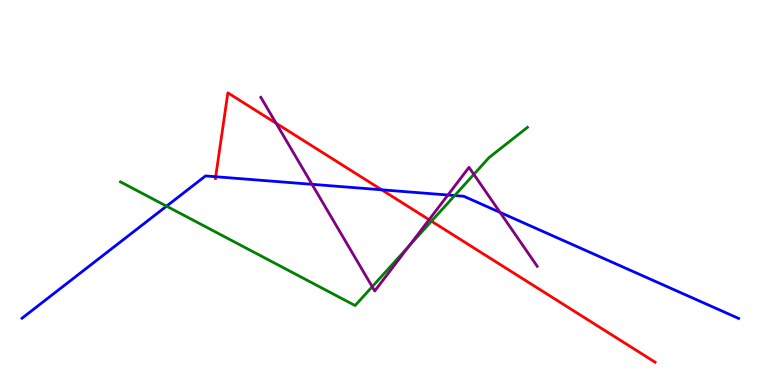[{'lines': ['blue', 'red'], 'intersections': [{'x': 2.78, 'y': 5.41}, {'x': 4.92, 'y': 5.07}]}, {'lines': ['green', 'red'], 'intersections': [{'x': 5.57, 'y': 4.25}]}, {'lines': ['purple', 'red'], 'intersections': [{'x': 3.56, 'y': 6.8}, {'x': 5.54, 'y': 4.29}]}, {'lines': ['blue', 'green'], 'intersections': [{'x': 2.15, 'y': 4.65}, {'x': 5.87, 'y': 4.92}]}, {'lines': ['blue', 'purple'], 'intersections': [{'x': 4.03, 'y': 5.21}, {'x': 5.78, 'y': 4.93}, {'x': 6.45, 'y': 4.48}]}, {'lines': ['green', 'purple'], 'intersections': [{'x': 4.8, 'y': 2.55}, {'x': 5.28, 'y': 3.61}, {'x': 6.11, 'y': 5.47}]}]